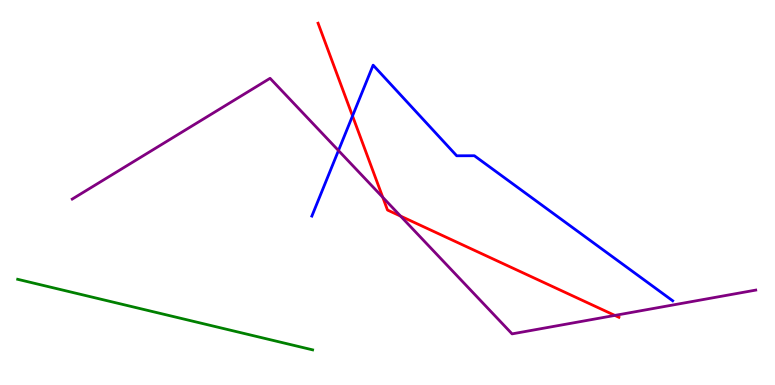[{'lines': ['blue', 'red'], 'intersections': [{'x': 4.55, 'y': 6.99}]}, {'lines': ['green', 'red'], 'intersections': []}, {'lines': ['purple', 'red'], 'intersections': [{'x': 4.94, 'y': 4.87}, {'x': 5.17, 'y': 4.39}, {'x': 7.93, 'y': 1.81}]}, {'lines': ['blue', 'green'], 'intersections': []}, {'lines': ['blue', 'purple'], 'intersections': [{'x': 4.37, 'y': 6.09}]}, {'lines': ['green', 'purple'], 'intersections': []}]